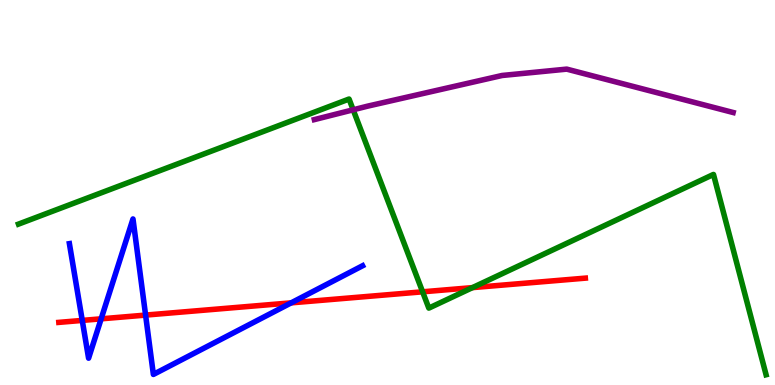[{'lines': ['blue', 'red'], 'intersections': [{'x': 1.06, 'y': 1.68}, {'x': 1.31, 'y': 1.72}, {'x': 1.88, 'y': 1.82}, {'x': 3.76, 'y': 2.13}]}, {'lines': ['green', 'red'], 'intersections': [{'x': 5.45, 'y': 2.42}, {'x': 6.1, 'y': 2.53}]}, {'lines': ['purple', 'red'], 'intersections': []}, {'lines': ['blue', 'green'], 'intersections': []}, {'lines': ['blue', 'purple'], 'intersections': []}, {'lines': ['green', 'purple'], 'intersections': [{'x': 4.56, 'y': 7.15}]}]